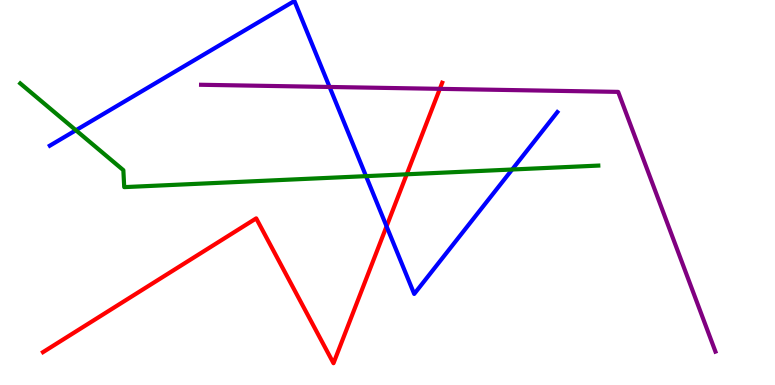[{'lines': ['blue', 'red'], 'intersections': [{'x': 4.99, 'y': 4.12}]}, {'lines': ['green', 'red'], 'intersections': [{'x': 5.25, 'y': 5.47}]}, {'lines': ['purple', 'red'], 'intersections': [{'x': 5.68, 'y': 7.69}]}, {'lines': ['blue', 'green'], 'intersections': [{'x': 0.979, 'y': 6.62}, {'x': 4.72, 'y': 5.42}, {'x': 6.61, 'y': 5.6}]}, {'lines': ['blue', 'purple'], 'intersections': [{'x': 4.25, 'y': 7.74}]}, {'lines': ['green', 'purple'], 'intersections': []}]